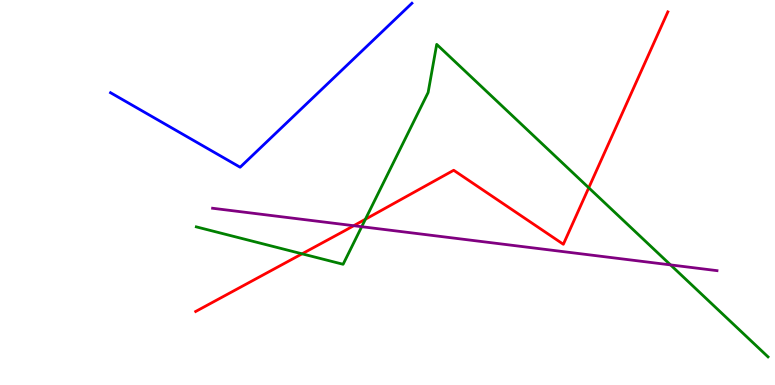[{'lines': ['blue', 'red'], 'intersections': []}, {'lines': ['green', 'red'], 'intersections': [{'x': 3.9, 'y': 3.41}, {'x': 4.71, 'y': 4.31}, {'x': 7.6, 'y': 5.12}]}, {'lines': ['purple', 'red'], 'intersections': [{'x': 4.56, 'y': 4.14}]}, {'lines': ['blue', 'green'], 'intersections': []}, {'lines': ['blue', 'purple'], 'intersections': []}, {'lines': ['green', 'purple'], 'intersections': [{'x': 4.67, 'y': 4.11}, {'x': 8.65, 'y': 3.12}]}]